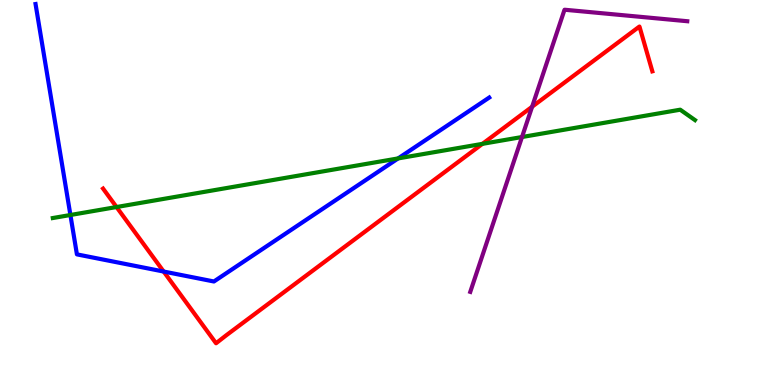[{'lines': ['blue', 'red'], 'intersections': [{'x': 2.11, 'y': 2.95}]}, {'lines': ['green', 'red'], 'intersections': [{'x': 1.5, 'y': 4.62}, {'x': 6.23, 'y': 6.26}]}, {'lines': ['purple', 'red'], 'intersections': [{'x': 6.87, 'y': 7.23}]}, {'lines': ['blue', 'green'], 'intersections': [{'x': 0.909, 'y': 4.42}, {'x': 5.14, 'y': 5.89}]}, {'lines': ['blue', 'purple'], 'intersections': []}, {'lines': ['green', 'purple'], 'intersections': [{'x': 6.74, 'y': 6.44}]}]